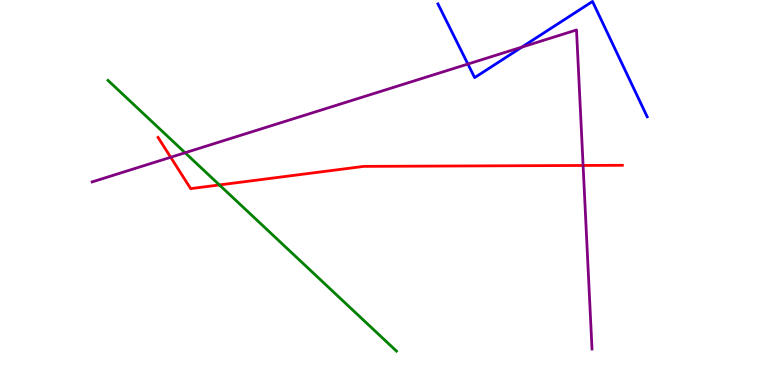[{'lines': ['blue', 'red'], 'intersections': []}, {'lines': ['green', 'red'], 'intersections': [{'x': 2.83, 'y': 5.2}]}, {'lines': ['purple', 'red'], 'intersections': [{'x': 2.2, 'y': 5.92}, {'x': 7.52, 'y': 5.7}]}, {'lines': ['blue', 'green'], 'intersections': []}, {'lines': ['blue', 'purple'], 'intersections': [{'x': 6.04, 'y': 8.34}, {'x': 6.73, 'y': 8.78}]}, {'lines': ['green', 'purple'], 'intersections': [{'x': 2.39, 'y': 6.03}]}]